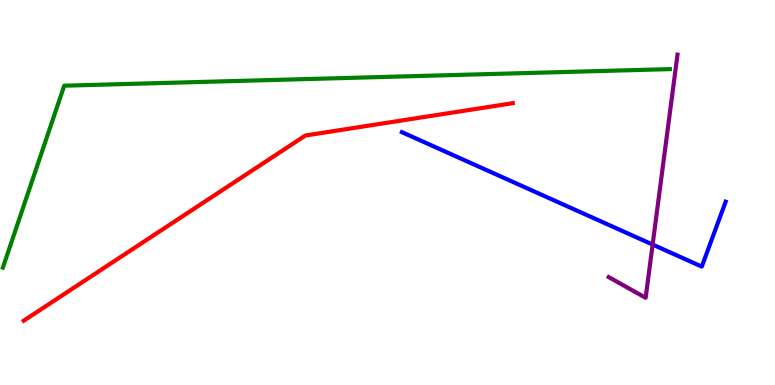[{'lines': ['blue', 'red'], 'intersections': []}, {'lines': ['green', 'red'], 'intersections': []}, {'lines': ['purple', 'red'], 'intersections': []}, {'lines': ['blue', 'green'], 'intersections': []}, {'lines': ['blue', 'purple'], 'intersections': [{'x': 8.42, 'y': 3.65}]}, {'lines': ['green', 'purple'], 'intersections': []}]